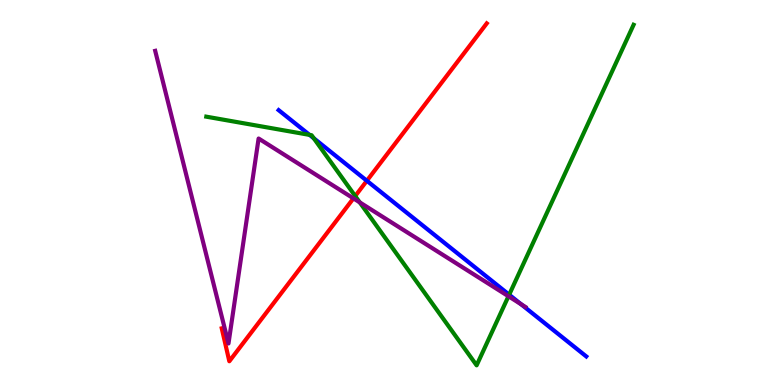[{'lines': ['blue', 'red'], 'intersections': [{'x': 4.73, 'y': 5.3}]}, {'lines': ['green', 'red'], 'intersections': [{'x': 4.58, 'y': 4.91}]}, {'lines': ['purple', 'red'], 'intersections': [{'x': 4.56, 'y': 4.85}]}, {'lines': ['blue', 'green'], 'intersections': [{'x': 3.99, 'y': 6.5}, {'x': 4.05, 'y': 6.41}, {'x': 6.57, 'y': 2.35}]}, {'lines': ['blue', 'purple'], 'intersections': [{'x': 6.72, 'y': 2.1}]}, {'lines': ['green', 'purple'], 'intersections': [{'x': 4.64, 'y': 4.74}, {'x': 6.56, 'y': 2.3}]}]